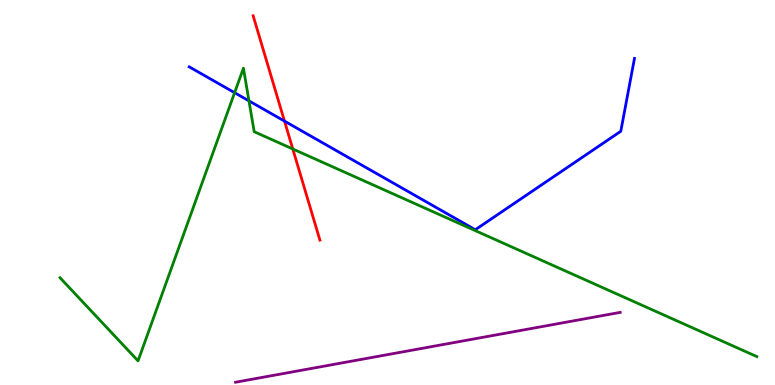[{'lines': ['blue', 'red'], 'intersections': [{'x': 3.67, 'y': 6.85}]}, {'lines': ['green', 'red'], 'intersections': [{'x': 3.78, 'y': 6.13}]}, {'lines': ['purple', 'red'], 'intersections': []}, {'lines': ['blue', 'green'], 'intersections': [{'x': 3.03, 'y': 7.59}, {'x': 3.21, 'y': 7.38}]}, {'lines': ['blue', 'purple'], 'intersections': []}, {'lines': ['green', 'purple'], 'intersections': []}]